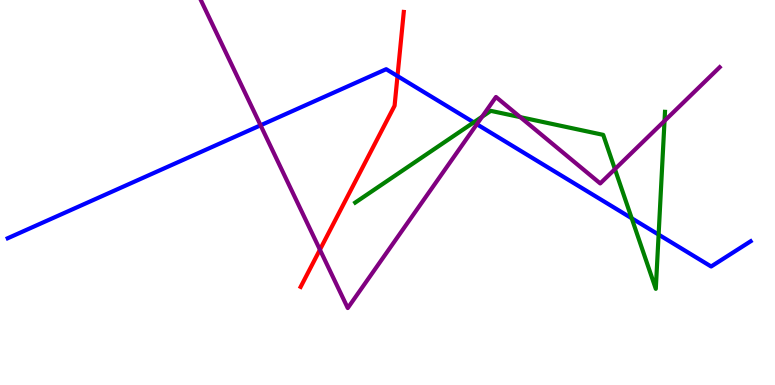[{'lines': ['blue', 'red'], 'intersections': [{'x': 5.13, 'y': 8.02}]}, {'lines': ['green', 'red'], 'intersections': []}, {'lines': ['purple', 'red'], 'intersections': [{'x': 4.13, 'y': 3.51}]}, {'lines': ['blue', 'green'], 'intersections': [{'x': 6.11, 'y': 6.82}, {'x': 8.15, 'y': 4.33}, {'x': 8.5, 'y': 3.91}]}, {'lines': ['blue', 'purple'], 'intersections': [{'x': 3.36, 'y': 6.75}, {'x': 6.15, 'y': 6.77}]}, {'lines': ['green', 'purple'], 'intersections': [{'x': 6.22, 'y': 6.97}, {'x': 6.71, 'y': 6.96}, {'x': 7.93, 'y': 5.61}, {'x': 8.57, 'y': 6.86}]}]